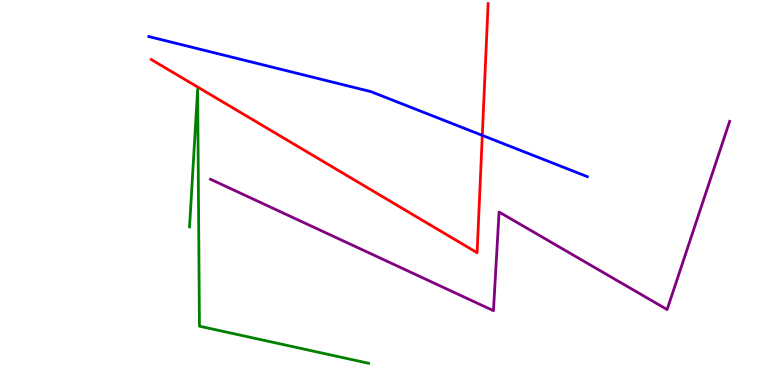[{'lines': ['blue', 'red'], 'intersections': [{'x': 6.22, 'y': 6.48}]}, {'lines': ['green', 'red'], 'intersections': []}, {'lines': ['purple', 'red'], 'intersections': []}, {'lines': ['blue', 'green'], 'intersections': []}, {'lines': ['blue', 'purple'], 'intersections': []}, {'lines': ['green', 'purple'], 'intersections': []}]